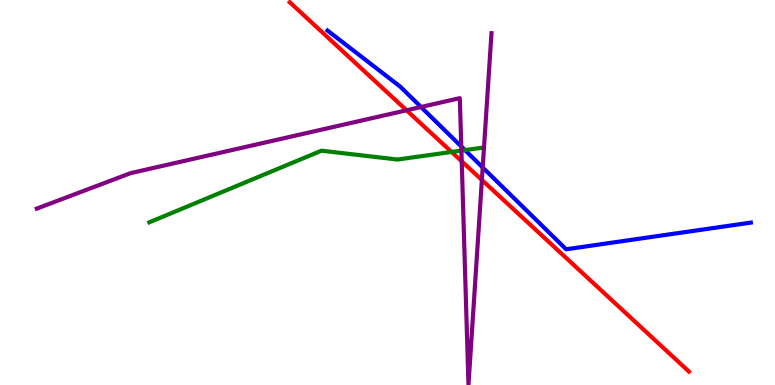[{'lines': ['blue', 'red'], 'intersections': []}, {'lines': ['green', 'red'], 'intersections': [{'x': 5.83, 'y': 6.05}]}, {'lines': ['purple', 'red'], 'intersections': [{'x': 5.25, 'y': 7.14}, {'x': 5.96, 'y': 5.81}, {'x': 6.22, 'y': 5.33}]}, {'lines': ['blue', 'green'], 'intersections': [{'x': 6.0, 'y': 6.1}]}, {'lines': ['blue', 'purple'], 'intersections': [{'x': 5.43, 'y': 7.22}, {'x': 5.95, 'y': 6.2}, {'x': 6.23, 'y': 5.65}]}, {'lines': ['green', 'purple'], 'intersections': [{'x': 5.95, 'y': 6.09}]}]